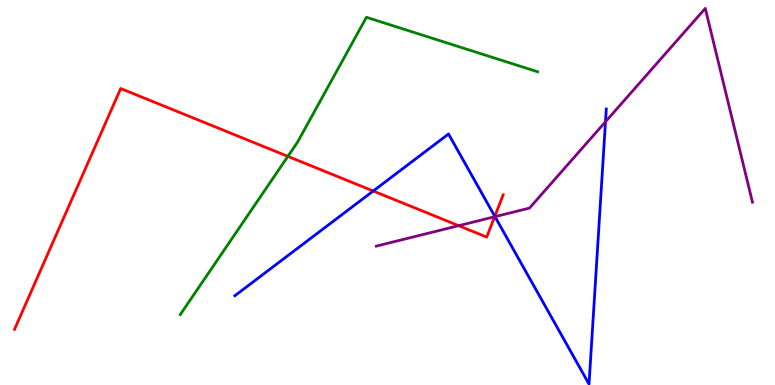[{'lines': ['blue', 'red'], 'intersections': [{'x': 4.82, 'y': 5.04}, {'x': 6.38, 'y': 4.38}]}, {'lines': ['green', 'red'], 'intersections': [{'x': 3.71, 'y': 5.94}]}, {'lines': ['purple', 'red'], 'intersections': [{'x': 5.92, 'y': 4.14}, {'x': 6.38, 'y': 4.37}]}, {'lines': ['blue', 'green'], 'intersections': []}, {'lines': ['blue', 'purple'], 'intersections': [{'x': 6.39, 'y': 4.37}, {'x': 7.81, 'y': 6.84}]}, {'lines': ['green', 'purple'], 'intersections': []}]